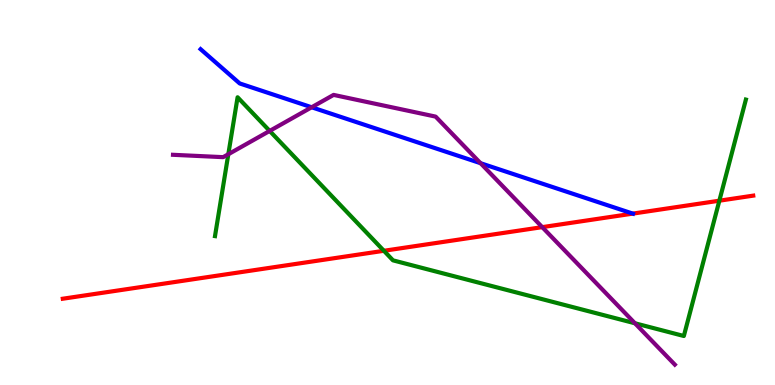[{'lines': ['blue', 'red'], 'intersections': [{'x': 8.17, 'y': 4.45}]}, {'lines': ['green', 'red'], 'intersections': [{'x': 4.95, 'y': 3.49}, {'x': 9.28, 'y': 4.79}]}, {'lines': ['purple', 'red'], 'intersections': [{'x': 7.0, 'y': 4.1}]}, {'lines': ['blue', 'green'], 'intersections': []}, {'lines': ['blue', 'purple'], 'intersections': [{'x': 4.02, 'y': 7.21}, {'x': 6.2, 'y': 5.76}]}, {'lines': ['green', 'purple'], 'intersections': [{'x': 2.95, 'y': 5.99}, {'x': 3.48, 'y': 6.6}, {'x': 8.19, 'y': 1.6}]}]